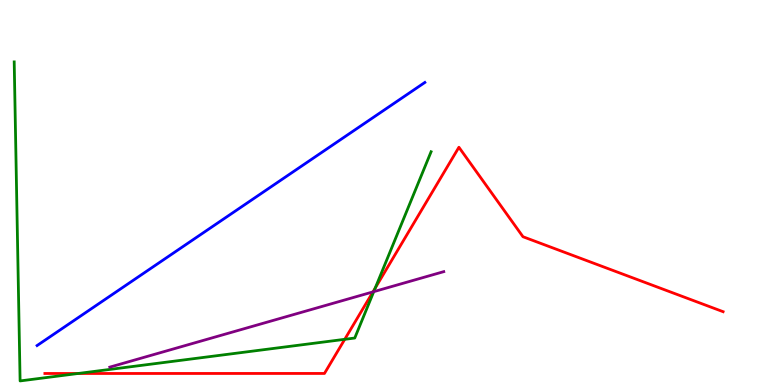[{'lines': ['blue', 'red'], 'intersections': []}, {'lines': ['green', 'red'], 'intersections': [{'x': 1.01, 'y': 0.299}, {'x': 4.45, 'y': 1.19}, {'x': 4.84, 'y': 2.52}]}, {'lines': ['purple', 'red'], 'intersections': [{'x': 4.81, 'y': 2.42}]}, {'lines': ['blue', 'green'], 'intersections': []}, {'lines': ['blue', 'purple'], 'intersections': []}, {'lines': ['green', 'purple'], 'intersections': [{'x': 4.82, 'y': 2.42}]}]